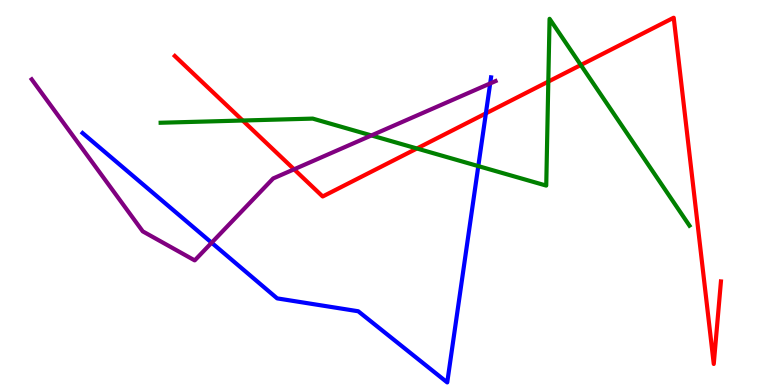[{'lines': ['blue', 'red'], 'intersections': [{'x': 6.27, 'y': 7.06}]}, {'lines': ['green', 'red'], 'intersections': [{'x': 3.13, 'y': 6.87}, {'x': 5.38, 'y': 6.14}, {'x': 7.08, 'y': 7.88}, {'x': 7.49, 'y': 8.31}]}, {'lines': ['purple', 'red'], 'intersections': [{'x': 3.79, 'y': 5.6}]}, {'lines': ['blue', 'green'], 'intersections': [{'x': 6.17, 'y': 5.69}]}, {'lines': ['blue', 'purple'], 'intersections': [{'x': 2.73, 'y': 3.7}, {'x': 6.32, 'y': 7.83}]}, {'lines': ['green', 'purple'], 'intersections': [{'x': 4.79, 'y': 6.48}]}]